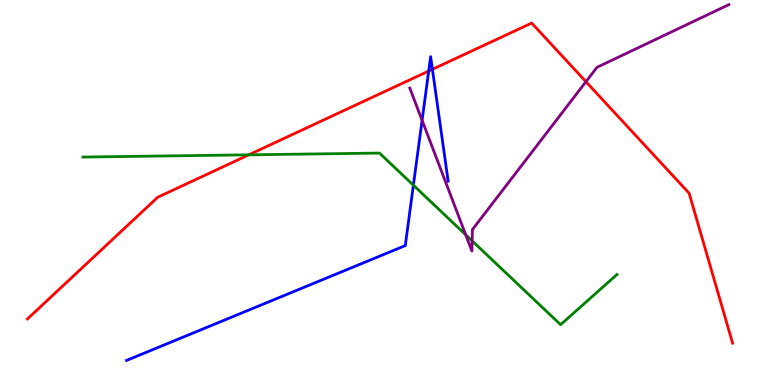[{'lines': ['blue', 'red'], 'intersections': [{'x': 5.53, 'y': 8.15}, {'x': 5.58, 'y': 8.2}]}, {'lines': ['green', 'red'], 'intersections': [{'x': 3.21, 'y': 5.98}]}, {'lines': ['purple', 'red'], 'intersections': [{'x': 7.56, 'y': 7.88}]}, {'lines': ['blue', 'green'], 'intersections': [{'x': 5.33, 'y': 5.19}]}, {'lines': ['blue', 'purple'], 'intersections': [{'x': 5.45, 'y': 6.88}]}, {'lines': ['green', 'purple'], 'intersections': [{'x': 6.01, 'y': 3.9}, {'x': 6.09, 'y': 3.74}]}]